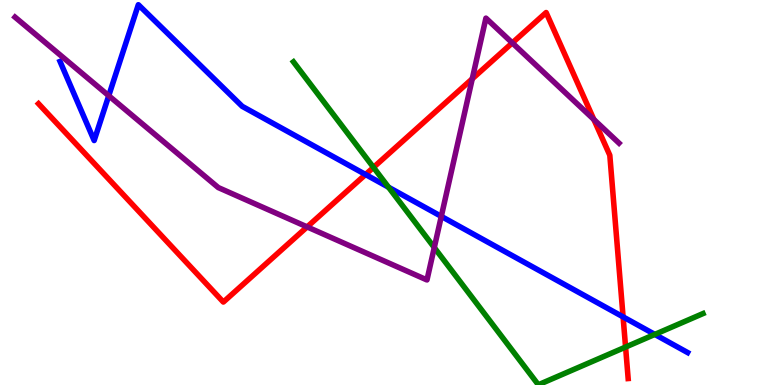[{'lines': ['blue', 'red'], 'intersections': [{'x': 4.72, 'y': 5.47}, {'x': 8.04, 'y': 1.77}]}, {'lines': ['green', 'red'], 'intersections': [{'x': 4.82, 'y': 5.65}, {'x': 8.07, 'y': 0.985}]}, {'lines': ['purple', 'red'], 'intersections': [{'x': 3.96, 'y': 4.11}, {'x': 6.09, 'y': 7.95}, {'x': 6.61, 'y': 8.89}, {'x': 7.66, 'y': 6.9}]}, {'lines': ['blue', 'green'], 'intersections': [{'x': 5.01, 'y': 5.14}, {'x': 8.45, 'y': 1.31}]}, {'lines': ['blue', 'purple'], 'intersections': [{'x': 1.4, 'y': 7.51}, {'x': 5.69, 'y': 4.38}]}, {'lines': ['green', 'purple'], 'intersections': [{'x': 5.6, 'y': 3.57}]}]